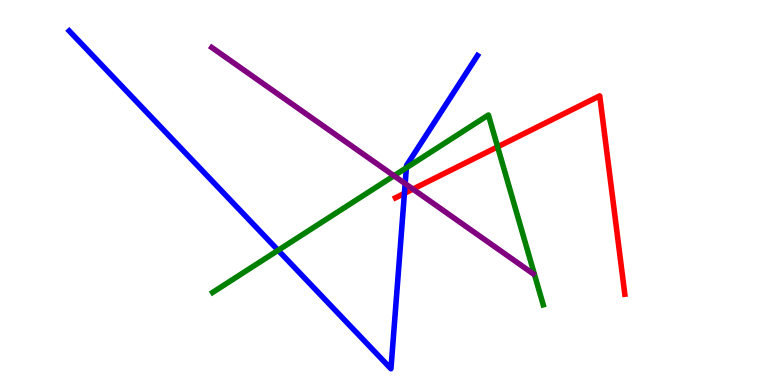[{'lines': ['blue', 'red'], 'intersections': [{'x': 5.22, 'y': 4.98}]}, {'lines': ['green', 'red'], 'intersections': [{'x': 6.42, 'y': 6.19}]}, {'lines': ['purple', 'red'], 'intersections': [{'x': 5.33, 'y': 5.09}]}, {'lines': ['blue', 'green'], 'intersections': [{'x': 3.59, 'y': 3.5}, {'x': 5.24, 'y': 5.64}]}, {'lines': ['blue', 'purple'], 'intersections': [{'x': 5.23, 'y': 5.23}]}, {'lines': ['green', 'purple'], 'intersections': [{'x': 5.08, 'y': 5.43}]}]